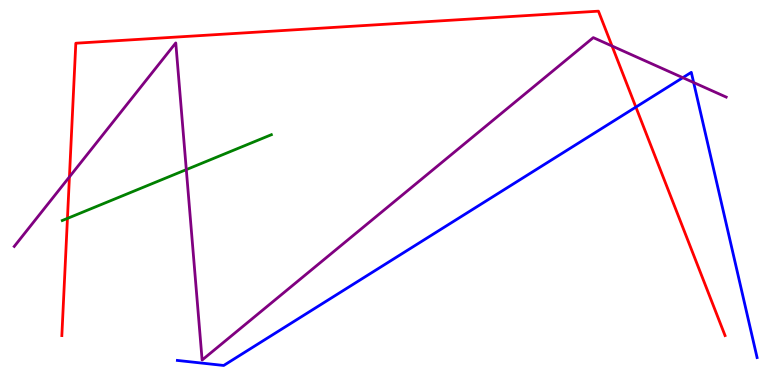[{'lines': ['blue', 'red'], 'intersections': [{'x': 8.2, 'y': 7.22}]}, {'lines': ['green', 'red'], 'intersections': [{'x': 0.87, 'y': 4.33}]}, {'lines': ['purple', 'red'], 'intersections': [{'x': 0.896, 'y': 5.4}, {'x': 7.9, 'y': 8.8}]}, {'lines': ['blue', 'green'], 'intersections': []}, {'lines': ['blue', 'purple'], 'intersections': [{'x': 8.81, 'y': 7.98}, {'x': 8.95, 'y': 7.86}]}, {'lines': ['green', 'purple'], 'intersections': [{'x': 2.4, 'y': 5.59}]}]